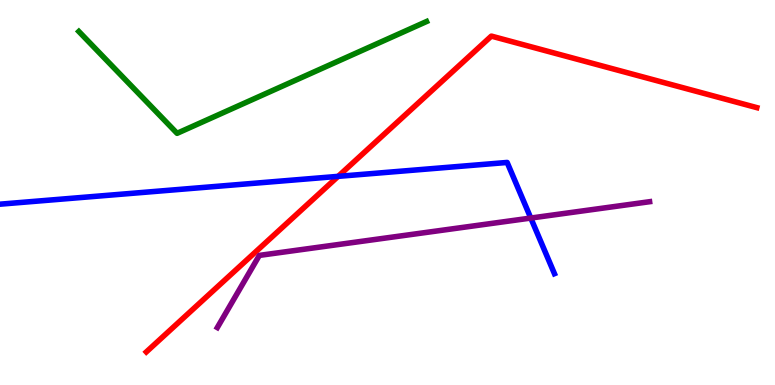[{'lines': ['blue', 'red'], 'intersections': [{'x': 4.36, 'y': 5.42}]}, {'lines': ['green', 'red'], 'intersections': []}, {'lines': ['purple', 'red'], 'intersections': []}, {'lines': ['blue', 'green'], 'intersections': []}, {'lines': ['blue', 'purple'], 'intersections': [{'x': 6.85, 'y': 4.34}]}, {'lines': ['green', 'purple'], 'intersections': []}]